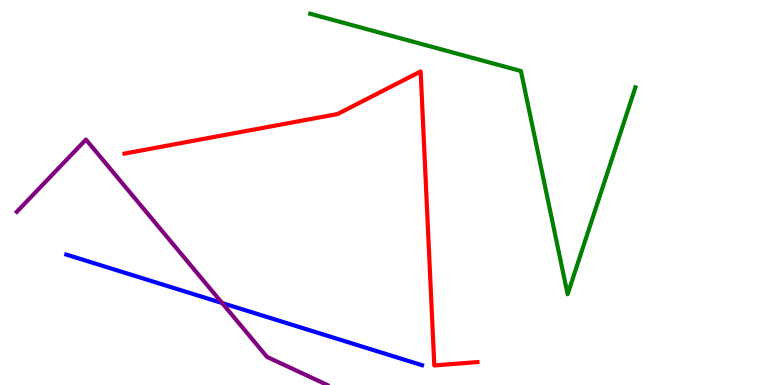[{'lines': ['blue', 'red'], 'intersections': []}, {'lines': ['green', 'red'], 'intersections': []}, {'lines': ['purple', 'red'], 'intersections': []}, {'lines': ['blue', 'green'], 'intersections': []}, {'lines': ['blue', 'purple'], 'intersections': [{'x': 2.87, 'y': 2.13}]}, {'lines': ['green', 'purple'], 'intersections': []}]